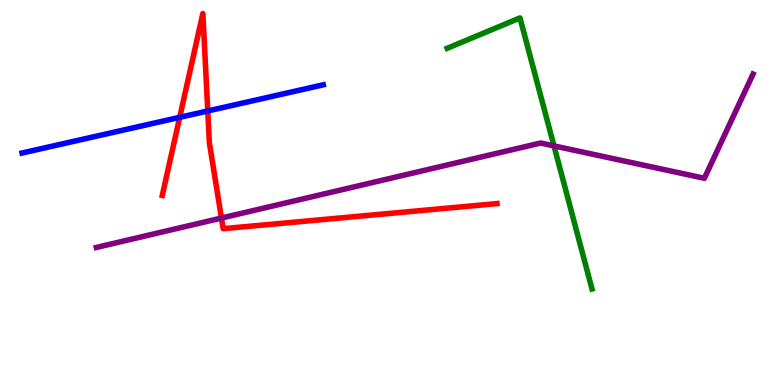[{'lines': ['blue', 'red'], 'intersections': [{'x': 2.32, 'y': 6.95}, {'x': 2.68, 'y': 7.12}]}, {'lines': ['green', 'red'], 'intersections': []}, {'lines': ['purple', 'red'], 'intersections': [{'x': 2.86, 'y': 4.34}]}, {'lines': ['blue', 'green'], 'intersections': []}, {'lines': ['blue', 'purple'], 'intersections': []}, {'lines': ['green', 'purple'], 'intersections': [{'x': 7.15, 'y': 6.21}]}]